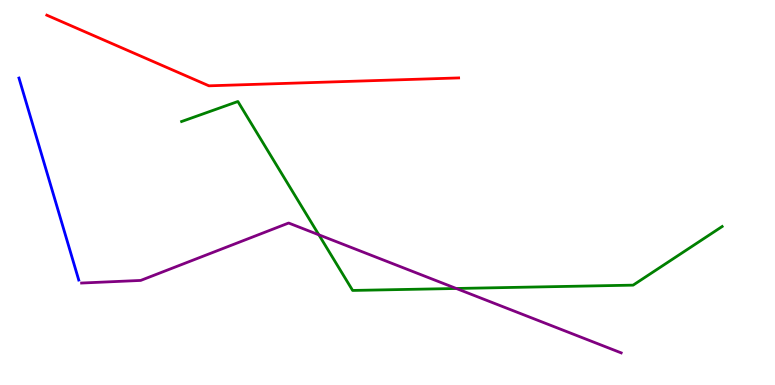[{'lines': ['blue', 'red'], 'intersections': []}, {'lines': ['green', 'red'], 'intersections': []}, {'lines': ['purple', 'red'], 'intersections': []}, {'lines': ['blue', 'green'], 'intersections': []}, {'lines': ['blue', 'purple'], 'intersections': []}, {'lines': ['green', 'purple'], 'intersections': [{'x': 4.11, 'y': 3.9}, {'x': 5.89, 'y': 2.51}]}]